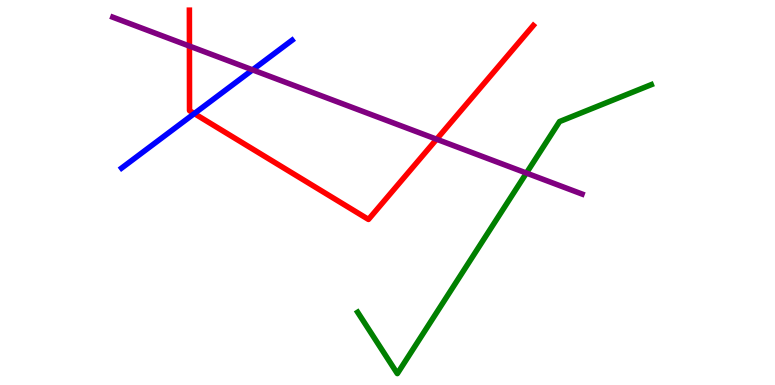[{'lines': ['blue', 'red'], 'intersections': [{'x': 2.51, 'y': 7.05}]}, {'lines': ['green', 'red'], 'intersections': []}, {'lines': ['purple', 'red'], 'intersections': [{'x': 2.44, 'y': 8.8}, {'x': 5.63, 'y': 6.38}]}, {'lines': ['blue', 'green'], 'intersections': []}, {'lines': ['blue', 'purple'], 'intersections': [{'x': 3.26, 'y': 8.19}]}, {'lines': ['green', 'purple'], 'intersections': [{'x': 6.79, 'y': 5.5}]}]